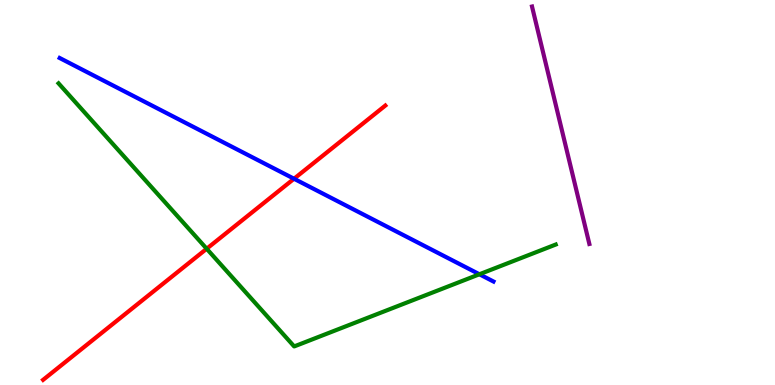[{'lines': ['blue', 'red'], 'intersections': [{'x': 3.79, 'y': 5.36}]}, {'lines': ['green', 'red'], 'intersections': [{'x': 2.67, 'y': 3.54}]}, {'lines': ['purple', 'red'], 'intersections': []}, {'lines': ['blue', 'green'], 'intersections': [{'x': 6.19, 'y': 2.88}]}, {'lines': ['blue', 'purple'], 'intersections': []}, {'lines': ['green', 'purple'], 'intersections': []}]